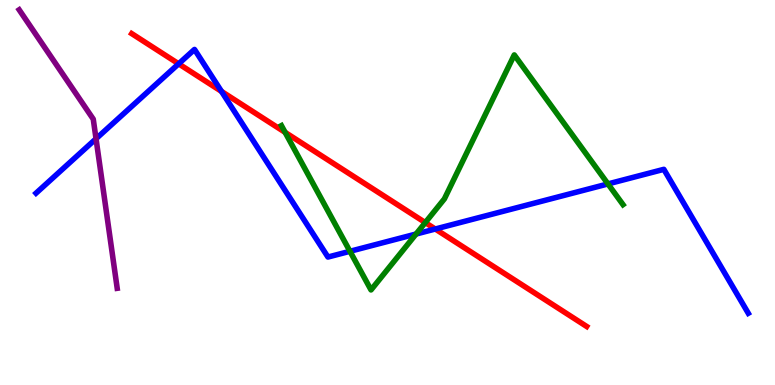[{'lines': ['blue', 'red'], 'intersections': [{'x': 2.3, 'y': 8.34}, {'x': 2.86, 'y': 7.63}, {'x': 5.62, 'y': 4.05}]}, {'lines': ['green', 'red'], 'intersections': [{'x': 3.68, 'y': 6.56}, {'x': 5.49, 'y': 4.22}]}, {'lines': ['purple', 'red'], 'intersections': []}, {'lines': ['blue', 'green'], 'intersections': [{'x': 4.52, 'y': 3.47}, {'x': 5.37, 'y': 3.92}, {'x': 7.84, 'y': 5.22}]}, {'lines': ['blue', 'purple'], 'intersections': [{'x': 1.24, 'y': 6.4}]}, {'lines': ['green', 'purple'], 'intersections': []}]